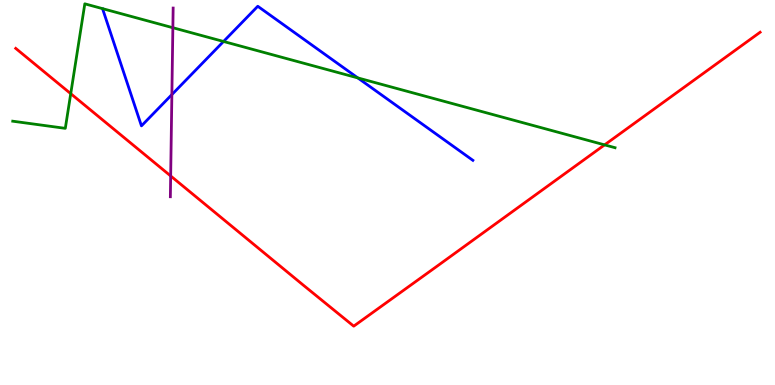[{'lines': ['blue', 'red'], 'intersections': []}, {'lines': ['green', 'red'], 'intersections': [{'x': 0.913, 'y': 7.57}, {'x': 7.8, 'y': 6.24}]}, {'lines': ['purple', 'red'], 'intersections': [{'x': 2.2, 'y': 5.43}]}, {'lines': ['blue', 'green'], 'intersections': [{'x': 2.88, 'y': 8.92}, {'x': 4.62, 'y': 7.98}]}, {'lines': ['blue', 'purple'], 'intersections': [{'x': 2.22, 'y': 7.54}]}, {'lines': ['green', 'purple'], 'intersections': [{'x': 2.23, 'y': 9.28}]}]